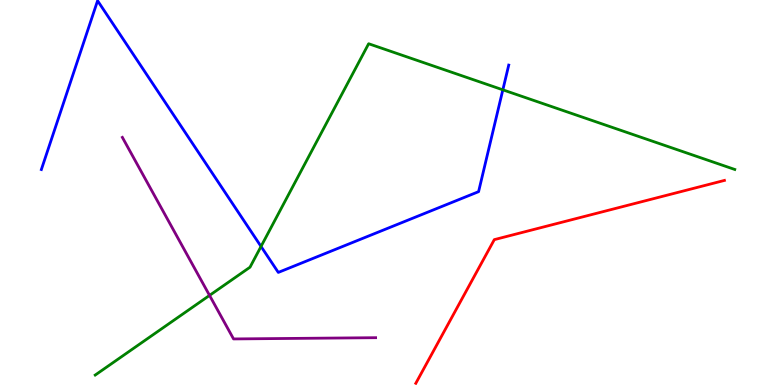[{'lines': ['blue', 'red'], 'intersections': []}, {'lines': ['green', 'red'], 'intersections': []}, {'lines': ['purple', 'red'], 'intersections': []}, {'lines': ['blue', 'green'], 'intersections': [{'x': 3.37, 'y': 3.6}, {'x': 6.49, 'y': 7.67}]}, {'lines': ['blue', 'purple'], 'intersections': []}, {'lines': ['green', 'purple'], 'intersections': [{'x': 2.7, 'y': 2.33}]}]